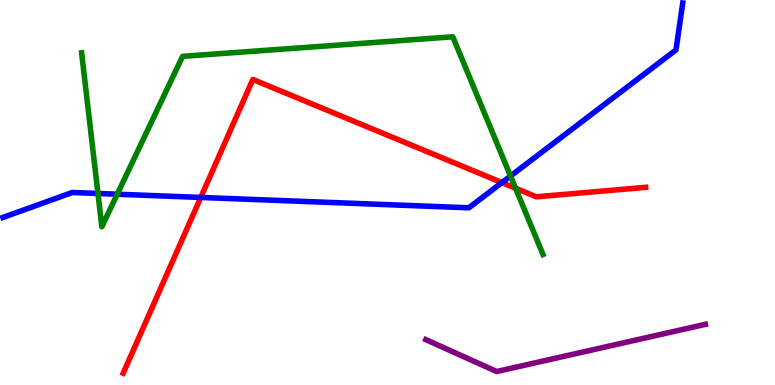[{'lines': ['blue', 'red'], 'intersections': [{'x': 2.59, 'y': 4.87}, {'x': 6.48, 'y': 5.26}]}, {'lines': ['green', 'red'], 'intersections': [{'x': 6.65, 'y': 5.11}]}, {'lines': ['purple', 'red'], 'intersections': []}, {'lines': ['blue', 'green'], 'intersections': [{'x': 1.26, 'y': 4.97}, {'x': 1.51, 'y': 4.96}, {'x': 6.59, 'y': 5.43}]}, {'lines': ['blue', 'purple'], 'intersections': []}, {'lines': ['green', 'purple'], 'intersections': []}]